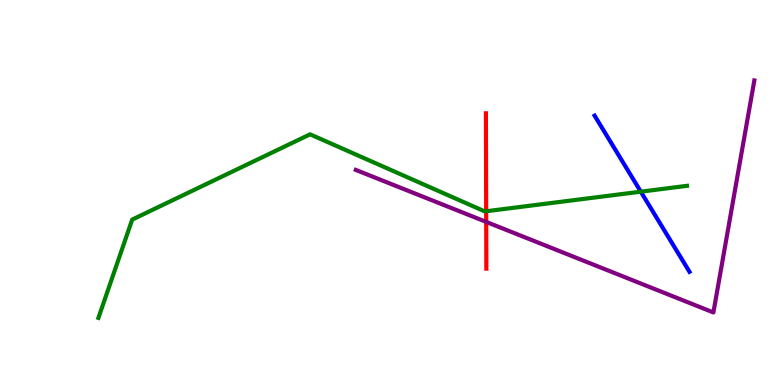[{'lines': ['blue', 'red'], 'intersections': []}, {'lines': ['green', 'red'], 'intersections': [{'x': 6.27, 'y': 4.51}]}, {'lines': ['purple', 'red'], 'intersections': [{'x': 6.27, 'y': 4.24}]}, {'lines': ['blue', 'green'], 'intersections': [{'x': 8.27, 'y': 5.02}]}, {'lines': ['blue', 'purple'], 'intersections': []}, {'lines': ['green', 'purple'], 'intersections': []}]